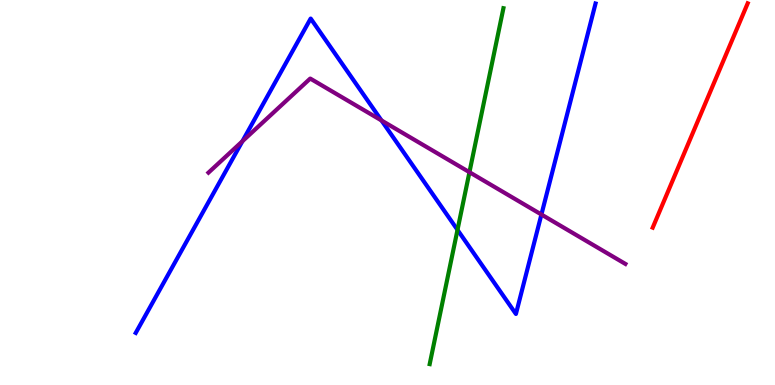[{'lines': ['blue', 'red'], 'intersections': []}, {'lines': ['green', 'red'], 'intersections': []}, {'lines': ['purple', 'red'], 'intersections': []}, {'lines': ['blue', 'green'], 'intersections': [{'x': 5.9, 'y': 4.03}]}, {'lines': ['blue', 'purple'], 'intersections': [{'x': 3.13, 'y': 6.33}, {'x': 4.92, 'y': 6.87}, {'x': 6.99, 'y': 4.43}]}, {'lines': ['green', 'purple'], 'intersections': [{'x': 6.06, 'y': 5.53}]}]